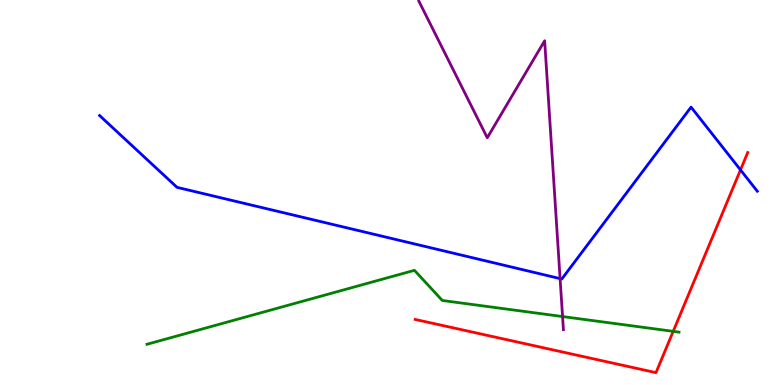[{'lines': ['blue', 'red'], 'intersections': [{'x': 9.55, 'y': 5.59}]}, {'lines': ['green', 'red'], 'intersections': [{'x': 8.69, 'y': 1.39}]}, {'lines': ['purple', 'red'], 'intersections': []}, {'lines': ['blue', 'green'], 'intersections': []}, {'lines': ['blue', 'purple'], 'intersections': [{'x': 7.23, 'y': 2.76}]}, {'lines': ['green', 'purple'], 'intersections': [{'x': 7.26, 'y': 1.78}]}]